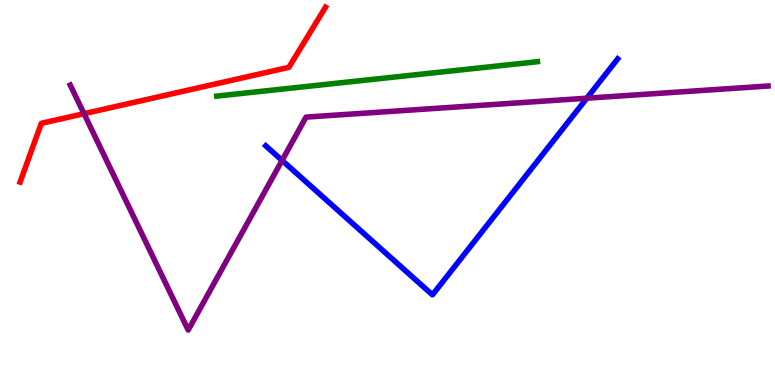[{'lines': ['blue', 'red'], 'intersections': []}, {'lines': ['green', 'red'], 'intersections': []}, {'lines': ['purple', 'red'], 'intersections': [{'x': 1.08, 'y': 7.05}]}, {'lines': ['blue', 'green'], 'intersections': []}, {'lines': ['blue', 'purple'], 'intersections': [{'x': 3.64, 'y': 5.83}, {'x': 7.57, 'y': 7.45}]}, {'lines': ['green', 'purple'], 'intersections': []}]